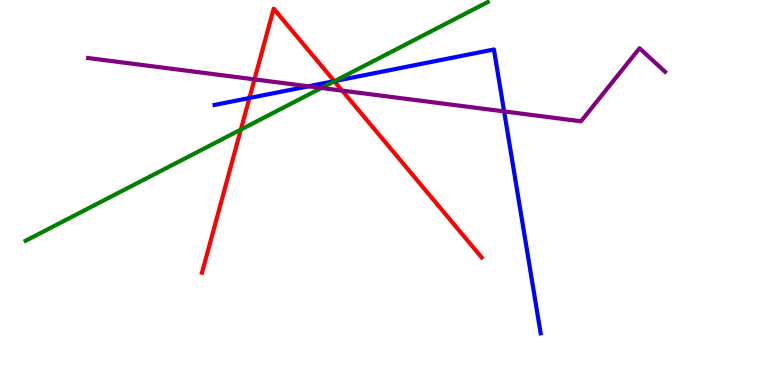[{'lines': ['blue', 'red'], 'intersections': [{'x': 3.22, 'y': 7.45}, {'x': 4.31, 'y': 7.89}]}, {'lines': ['green', 'red'], 'intersections': [{'x': 3.11, 'y': 6.63}, {'x': 4.31, 'y': 7.89}]}, {'lines': ['purple', 'red'], 'intersections': [{'x': 3.28, 'y': 7.94}, {'x': 4.42, 'y': 7.65}]}, {'lines': ['blue', 'green'], 'intersections': [{'x': 4.32, 'y': 7.89}]}, {'lines': ['blue', 'purple'], 'intersections': [{'x': 3.98, 'y': 7.76}, {'x': 6.5, 'y': 7.11}]}, {'lines': ['green', 'purple'], 'intersections': [{'x': 4.15, 'y': 7.72}]}]